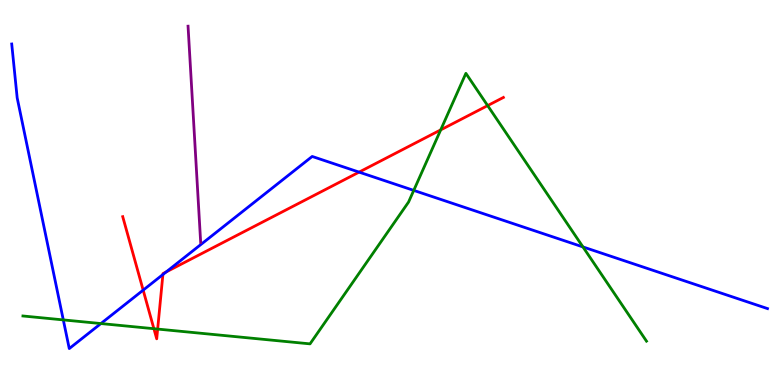[{'lines': ['blue', 'red'], 'intersections': [{'x': 1.85, 'y': 2.46}, {'x': 2.1, 'y': 2.87}, {'x': 2.14, 'y': 2.94}, {'x': 4.63, 'y': 5.53}]}, {'lines': ['green', 'red'], 'intersections': [{'x': 1.99, 'y': 1.46}, {'x': 2.03, 'y': 1.45}, {'x': 5.69, 'y': 6.63}, {'x': 6.29, 'y': 7.26}]}, {'lines': ['purple', 'red'], 'intersections': []}, {'lines': ['blue', 'green'], 'intersections': [{'x': 0.817, 'y': 1.69}, {'x': 1.3, 'y': 1.6}, {'x': 5.34, 'y': 5.05}, {'x': 7.52, 'y': 3.59}]}, {'lines': ['blue', 'purple'], 'intersections': []}, {'lines': ['green', 'purple'], 'intersections': []}]